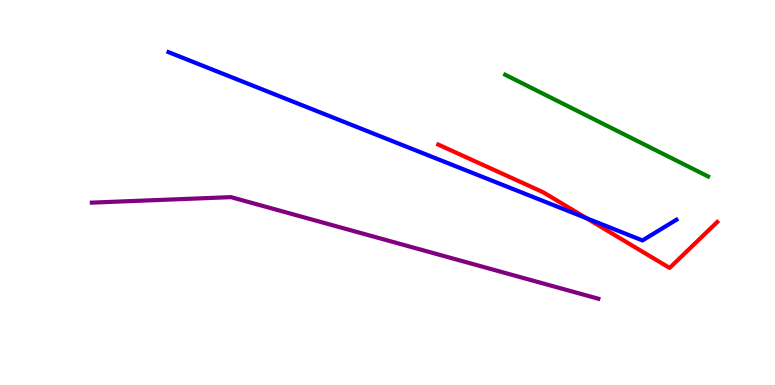[{'lines': ['blue', 'red'], 'intersections': [{'x': 7.57, 'y': 4.33}]}, {'lines': ['green', 'red'], 'intersections': []}, {'lines': ['purple', 'red'], 'intersections': []}, {'lines': ['blue', 'green'], 'intersections': []}, {'lines': ['blue', 'purple'], 'intersections': []}, {'lines': ['green', 'purple'], 'intersections': []}]